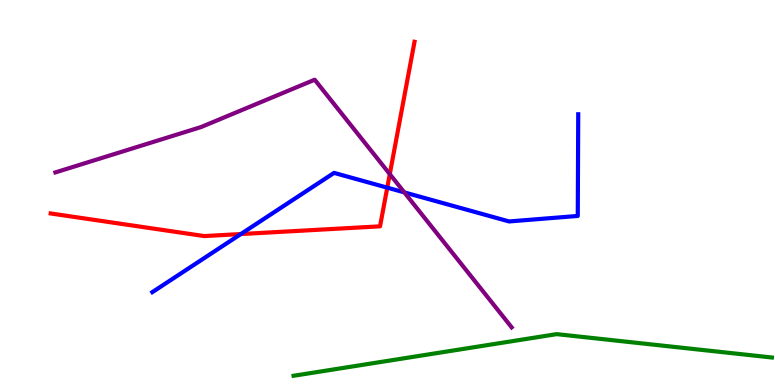[{'lines': ['blue', 'red'], 'intersections': [{'x': 3.11, 'y': 3.92}, {'x': 5.0, 'y': 5.13}]}, {'lines': ['green', 'red'], 'intersections': []}, {'lines': ['purple', 'red'], 'intersections': [{'x': 5.03, 'y': 5.48}]}, {'lines': ['blue', 'green'], 'intersections': []}, {'lines': ['blue', 'purple'], 'intersections': [{'x': 5.22, 'y': 5.0}]}, {'lines': ['green', 'purple'], 'intersections': []}]